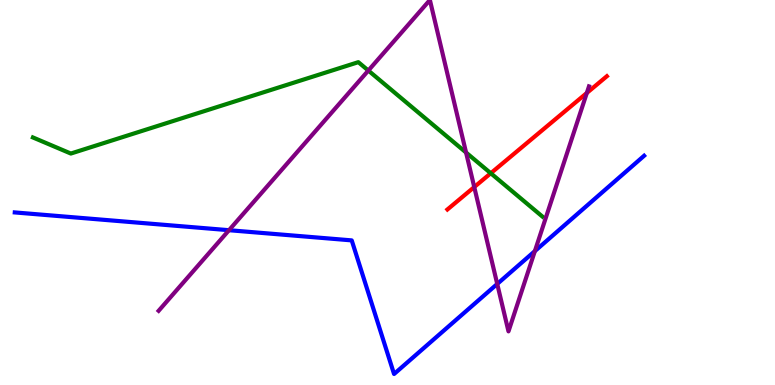[{'lines': ['blue', 'red'], 'intersections': []}, {'lines': ['green', 'red'], 'intersections': [{'x': 6.33, 'y': 5.5}]}, {'lines': ['purple', 'red'], 'intersections': [{'x': 6.12, 'y': 5.14}, {'x': 7.57, 'y': 7.59}]}, {'lines': ['blue', 'green'], 'intersections': []}, {'lines': ['blue', 'purple'], 'intersections': [{'x': 2.95, 'y': 4.02}, {'x': 6.42, 'y': 2.62}, {'x': 6.9, 'y': 3.48}]}, {'lines': ['green', 'purple'], 'intersections': [{'x': 4.75, 'y': 8.17}, {'x': 6.01, 'y': 6.04}]}]